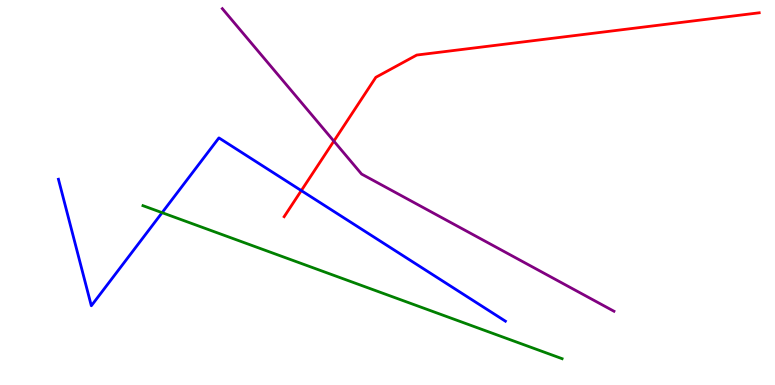[{'lines': ['blue', 'red'], 'intersections': [{'x': 3.89, 'y': 5.05}]}, {'lines': ['green', 'red'], 'intersections': []}, {'lines': ['purple', 'red'], 'intersections': [{'x': 4.31, 'y': 6.33}]}, {'lines': ['blue', 'green'], 'intersections': [{'x': 2.09, 'y': 4.48}]}, {'lines': ['blue', 'purple'], 'intersections': []}, {'lines': ['green', 'purple'], 'intersections': []}]